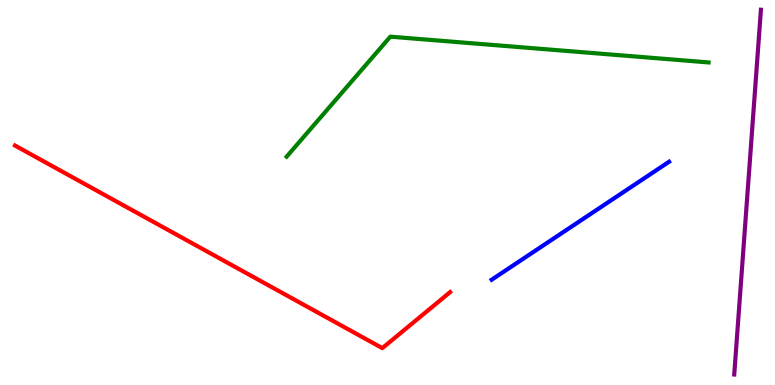[{'lines': ['blue', 'red'], 'intersections': []}, {'lines': ['green', 'red'], 'intersections': []}, {'lines': ['purple', 'red'], 'intersections': []}, {'lines': ['blue', 'green'], 'intersections': []}, {'lines': ['blue', 'purple'], 'intersections': []}, {'lines': ['green', 'purple'], 'intersections': []}]